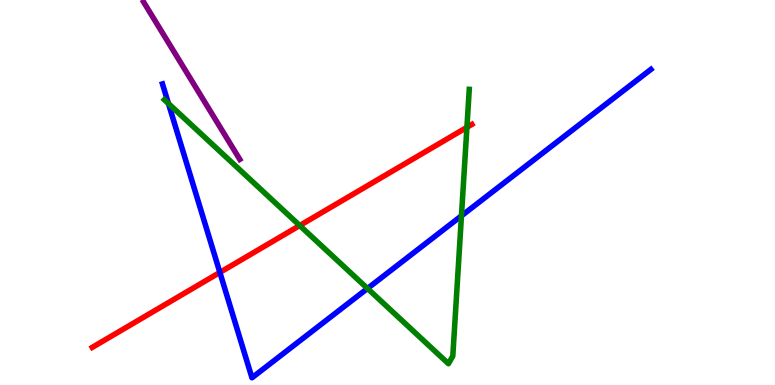[{'lines': ['blue', 'red'], 'intersections': [{'x': 2.84, 'y': 2.92}]}, {'lines': ['green', 'red'], 'intersections': [{'x': 3.87, 'y': 4.14}, {'x': 6.02, 'y': 6.69}]}, {'lines': ['purple', 'red'], 'intersections': []}, {'lines': ['blue', 'green'], 'intersections': [{'x': 2.17, 'y': 7.31}, {'x': 4.74, 'y': 2.51}, {'x': 5.95, 'y': 4.39}]}, {'lines': ['blue', 'purple'], 'intersections': []}, {'lines': ['green', 'purple'], 'intersections': []}]